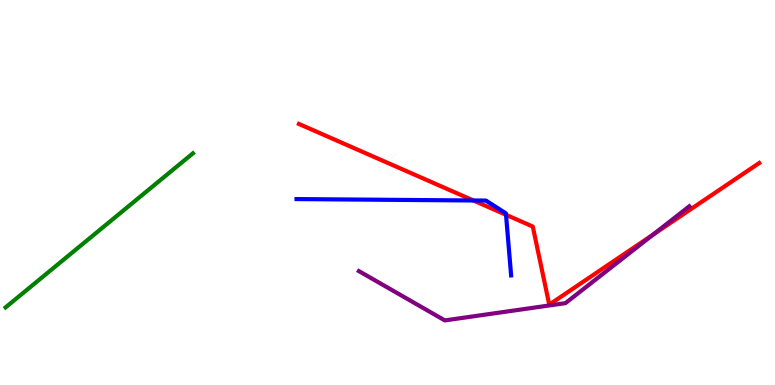[{'lines': ['blue', 'red'], 'intersections': [{'x': 6.11, 'y': 4.79}, {'x': 6.53, 'y': 4.42}]}, {'lines': ['green', 'red'], 'intersections': []}, {'lines': ['purple', 'red'], 'intersections': [{'x': 8.43, 'y': 3.91}]}, {'lines': ['blue', 'green'], 'intersections': []}, {'lines': ['blue', 'purple'], 'intersections': []}, {'lines': ['green', 'purple'], 'intersections': []}]